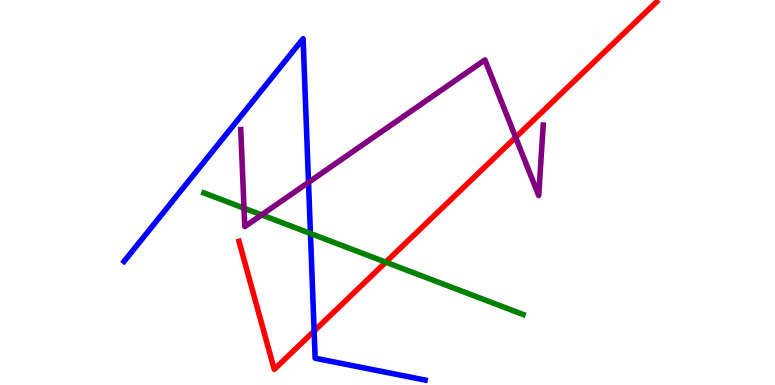[{'lines': ['blue', 'red'], 'intersections': [{'x': 4.05, 'y': 1.4}]}, {'lines': ['green', 'red'], 'intersections': [{'x': 4.98, 'y': 3.19}]}, {'lines': ['purple', 'red'], 'intersections': [{'x': 6.65, 'y': 6.43}]}, {'lines': ['blue', 'green'], 'intersections': [{'x': 4.01, 'y': 3.94}]}, {'lines': ['blue', 'purple'], 'intersections': [{'x': 3.98, 'y': 5.26}]}, {'lines': ['green', 'purple'], 'intersections': [{'x': 3.15, 'y': 4.59}, {'x': 3.38, 'y': 4.42}]}]